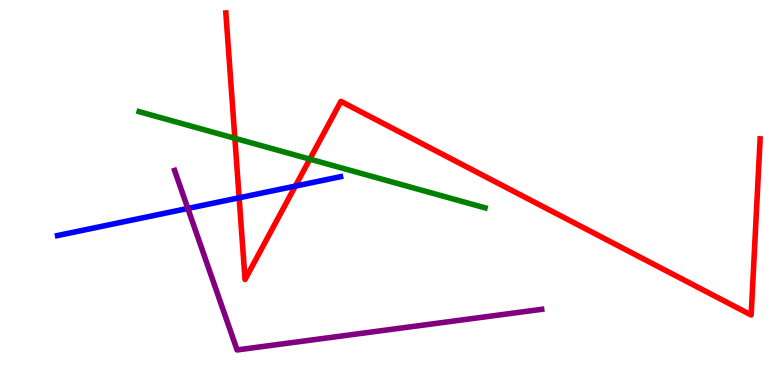[{'lines': ['blue', 'red'], 'intersections': [{'x': 3.09, 'y': 4.86}, {'x': 3.81, 'y': 5.17}]}, {'lines': ['green', 'red'], 'intersections': [{'x': 3.03, 'y': 6.41}, {'x': 4.0, 'y': 5.87}]}, {'lines': ['purple', 'red'], 'intersections': []}, {'lines': ['blue', 'green'], 'intersections': []}, {'lines': ['blue', 'purple'], 'intersections': [{'x': 2.42, 'y': 4.59}]}, {'lines': ['green', 'purple'], 'intersections': []}]